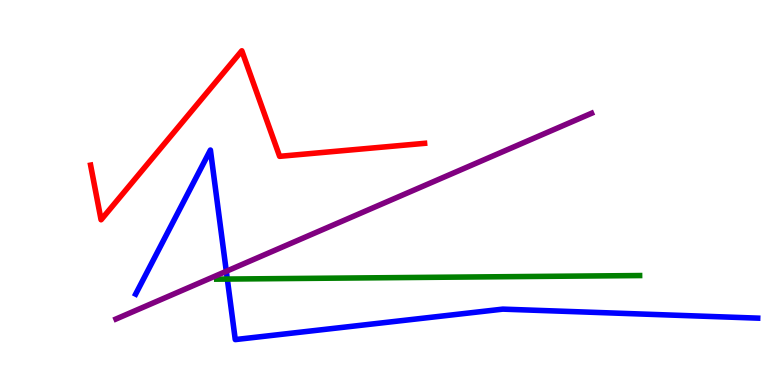[{'lines': ['blue', 'red'], 'intersections': []}, {'lines': ['green', 'red'], 'intersections': []}, {'lines': ['purple', 'red'], 'intersections': []}, {'lines': ['blue', 'green'], 'intersections': [{'x': 2.93, 'y': 2.75}]}, {'lines': ['blue', 'purple'], 'intersections': [{'x': 2.92, 'y': 2.95}]}, {'lines': ['green', 'purple'], 'intersections': []}]